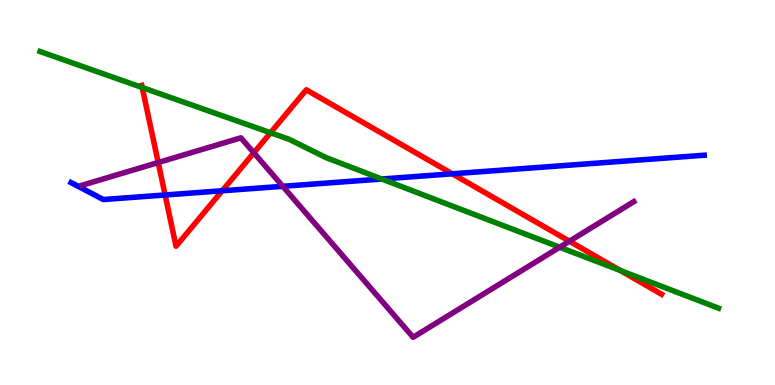[{'lines': ['blue', 'red'], 'intersections': [{'x': 2.13, 'y': 4.94}, {'x': 2.87, 'y': 5.04}, {'x': 5.84, 'y': 5.49}]}, {'lines': ['green', 'red'], 'intersections': [{'x': 1.84, 'y': 7.73}, {'x': 3.49, 'y': 6.55}, {'x': 8.0, 'y': 2.97}]}, {'lines': ['purple', 'red'], 'intersections': [{'x': 2.04, 'y': 5.78}, {'x': 3.28, 'y': 6.03}, {'x': 7.35, 'y': 3.73}]}, {'lines': ['blue', 'green'], 'intersections': [{'x': 4.93, 'y': 5.35}]}, {'lines': ['blue', 'purple'], 'intersections': [{'x': 3.65, 'y': 5.16}]}, {'lines': ['green', 'purple'], 'intersections': [{'x': 7.22, 'y': 3.58}]}]